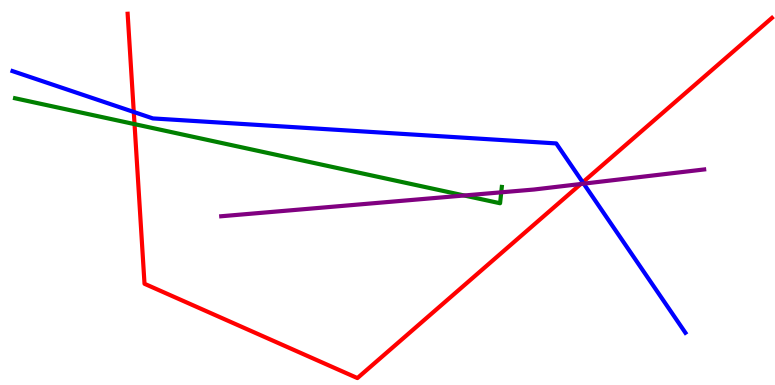[{'lines': ['blue', 'red'], 'intersections': [{'x': 1.73, 'y': 7.09}, {'x': 7.52, 'y': 5.26}]}, {'lines': ['green', 'red'], 'intersections': [{'x': 1.74, 'y': 6.78}]}, {'lines': ['purple', 'red'], 'intersections': [{'x': 7.49, 'y': 5.22}]}, {'lines': ['blue', 'green'], 'intersections': []}, {'lines': ['blue', 'purple'], 'intersections': [{'x': 7.53, 'y': 5.23}]}, {'lines': ['green', 'purple'], 'intersections': [{'x': 5.99, 'y': 4.92}, {'x': 6.47, 'y': 5.0}]}]